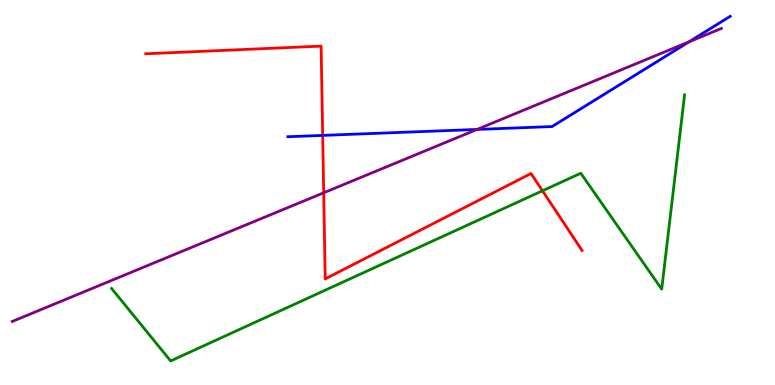[{'lines': ['blue', 'red'], 'intersections': [{'x': 4.16, 'y': 6.48}]}, {'lines': ['green', 'red'], 'intersections': [{'x': 7.0, 'y': 5.04}]}, {'lines': ['purple', 'red'], 'intersections': [{'x': 4.18, 'y': 4.99}]}, {'lines': ['blue', 'green'], 'intersections': []}, {'lines': ['blue', 'purple'], 'intersections': [{'x': 6.15, 'y': 6.64}, {'x': 8.89, 'y': 8.91}]}, {'lines': ['green', 'purple'], 'intersections': []}]